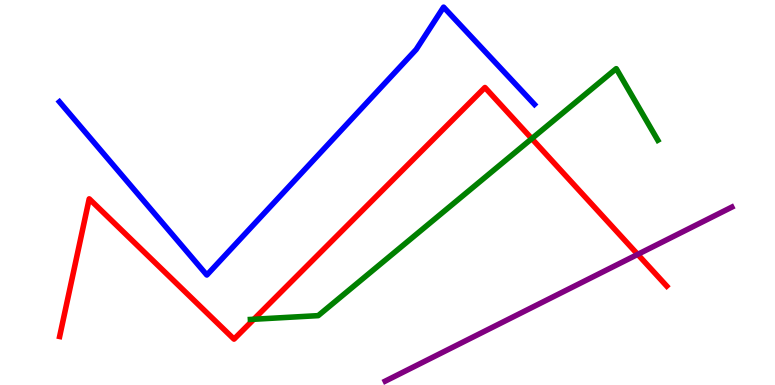[{'lines': ['blue', 'red'], 'intersections': []}, {'lines': ['green', 'red'], 'intersections': [{'x': 3.28, 'y': 1.71}, {'x': 6.86, 'y': 6.4}]}, {'lines': ['purple', 'red'], 'intersections': [{'x': 8.23, 'y': 3.39}]}, {'lines': ['blue', 'green'], 'intersections': []}, {'lines': ['blue', 'purple'], 'intersections': []}, {'lines': ['green', 'purple'], 'intersections': []}]